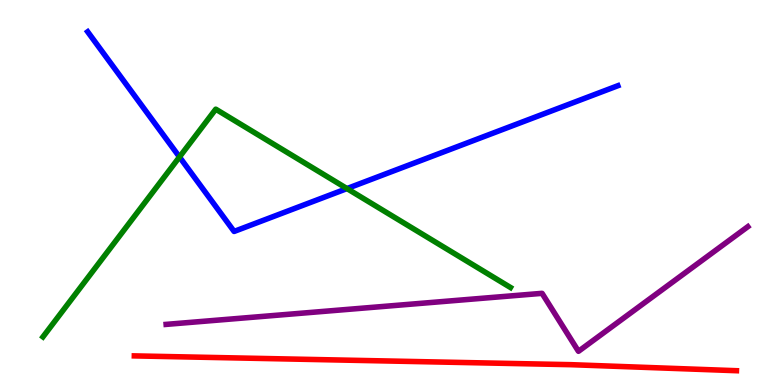[{'lines': ['blue', 'red'], 'intersections': []}, {'lines': ['green', 'red'], 'intersections': []}, {'lines': ['purple', 'red'], 'intersections': []}, {'lines': ['blue', 'green'], 'intersections': [{'x': 2.32, 'y': 5.92}, {'x': 4.48, 'y': 5.1}]}, {'lines': ['blue', 'purple'], 'intersections': []}, {'lines': ['green', 'purple'], 'intersections': []}]